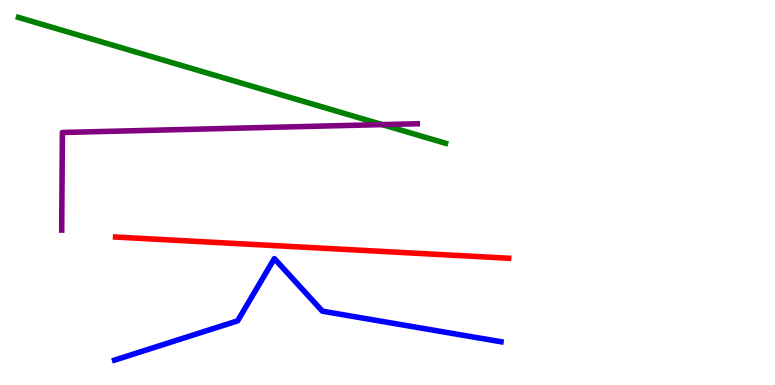[{'lines': ['blue', 'red'], 'intersections': []}, {'lines': ['green', 'red'], 'intersections': []}, {'lines': ['purple', 'red'], 'intersections': []}, {'lines': ['blue', 'green'], 'intersections': []}, {'lines': ['blue', 'purple'], 'intersections': []}, {'lines': ['green', 'purple'], 'intersections': [{'x': 4.93, 'y': 6.76}]}]